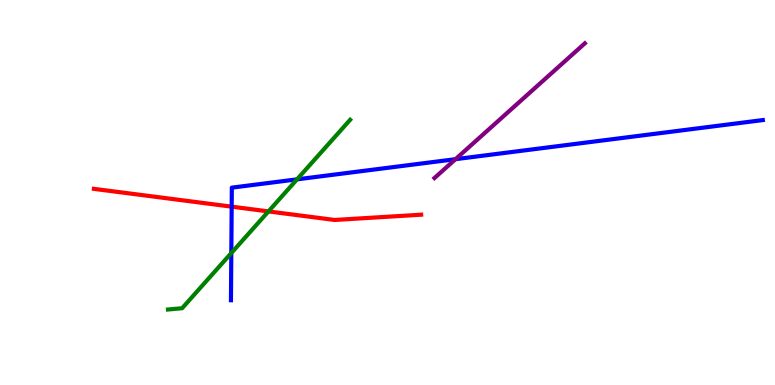[{'lines': ['blue', 'red'], 'intersections': [{'x': 2.99, 'y': 4.63}]}, {'lines': ['green', 'red'], 'intersections': [{'x': 3.46, 'y': 4.51}]}, {'lines': ['purple', 'red'], 'intersections': []}, {'lines': ['blue', 'green'], 'intersections': [{'x': 2.98, 'y': 3.43}, {'x': 3.83, 'y': 5.34}]}, {'lines': ['blue', 'purple'], 'intersections': [{'x': 5.88, 'y': 5.87}]}, {'lines': ['green', 'purple'], 'intersections': []}]